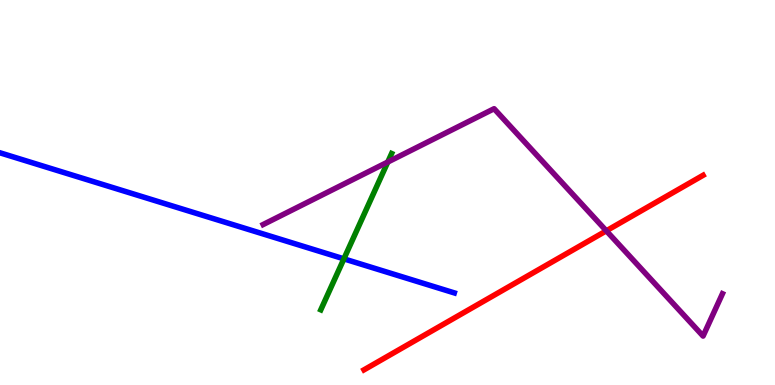[{'lines': ['blue', 'red'], 'intersections': []}, {'lines': ['green', 'red'], 'intersections': []}, {'lines': ['purple', 'red'], 'intersections': [{'x': 7.82, 'y': 4.0}]}, {'lines': ['blue', 'green'], 'intersections': [{'x': 4.44, 'y': 3.28}]}, {'lines': ['blue', 'purple'], 'intersections': []}, {'lines': ['green', 'purple'], 'intersections': [{'x': 5.0, 'y': 5.79}]}]